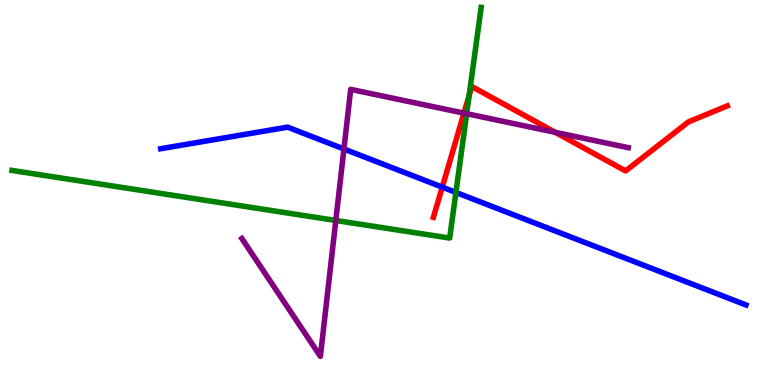[{'lines': ['blue', 'red'], 'intersections': [{'x': 5.71, 'y': 5.14}]}, {'lines': ['green', 'red'], 'intersections': [{'x': 6.05, 'y': 7.52}]}, {'lines': ['purple', 'red'], 'intersections': [{'x': 5.99, 'y': 7.06}, {'x': 7.16, 'y': 6.56}]}, {'lines': ['blue', 'green'], 'intersections': [{'x': 5.88, 'y': 5.0}]}, {'lines': ['blue', 'purple'], 'intersections': [{'x': 4.44, 'y': 6.13}]}, {'lines': ['green', 'purple'], 'intersections': [{'x': 4.33, 'y': 4.27}, {'x': 6.02, 'y': 7.05}]}]